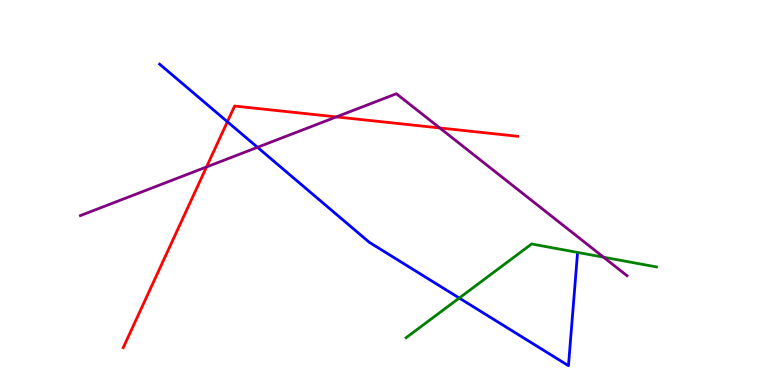[{'lines': ['blue', 'red'], 'intersections': [{'x': 2.93, 'y': 6.84}]}, {'lines': ['green', 'red'], 'intersections': []}, {'lines': ['purple', 'red'], 'intersections': [{'x': 2.66, 'y': 5.66}, {'x': 4.34, 'y': 6.96}, {'x': 5.67, 'y': 6.68}]}, {'lines': ['blue', 'green'], 'intersections': [{'x': 5.93, 'y': 2.26}]}, {'lines': ['blue', 'purple'], 'intersections': [{'x': 3.32, 'y': 6.17}]}, {'lines': ['green', 'purple'], 'intersections': [{'x': 7.79, 'y': 3.32}]}]